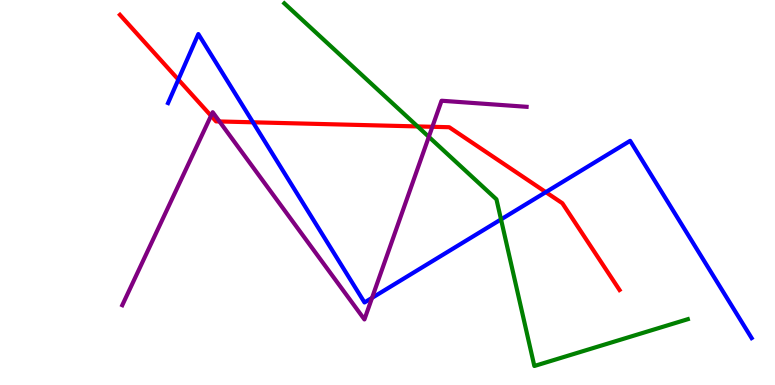[{'lines': ['blue', 'red'], 'intersections': [{'x': 2.3, 'y': 7.93}, {'x': 3.26, 'y': 6.82}, {'x': 7.04, 'y': 5.01}]}, {'lines': ['green', 'red'], 'intersections': [{'x': 5.39, 'y': 6.72}]}, {'lines': ['purple', 'red'], 'intersections': [{'x': 2.72, 'y': 6.99}, {'x': 2.83, 'y': 6.85}, {'x': 5.58, 'y': 6.71}]}, {'lines': ['blue', 'green'], 'intersections': [{'x': 6.46, 'y': 4.3}]}, {'lines': ['blue', 'purple'], 'intersections': [{'x': 4.8, 'y': 2.26}]}, {'lines': ['green', 'purple'], 'intersections': [{'x': 5.53, 'y': 6.45}]}]